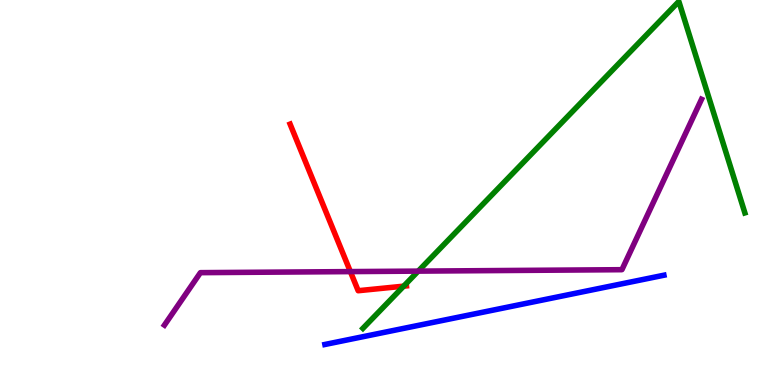[{'lines': ['blue', 'red'], 'intersections': []}, {'lines': ['green', 'red'], 'intersections': [{'x': 5.21, 'y': 2.57}]}, {'lines': ['purple', 'red'], 'intersections': [{'x': 4.52, 'y': 2.95}]}, {'lines': ['blue', 'green'], 'intersections': []}, {'lines': ['blue', 'purple'], 'intersections': []}, {'lines': ['green', 'purple'], 'intersections': [{'x': 5.4, 'y': 2.96}]}]